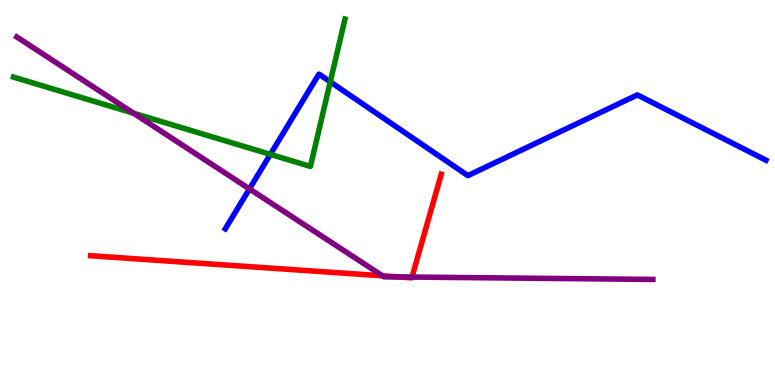[{'lines': ['blue', 'red'], 'intersections': []}, {'lines': ['green', 'red'], 'intersections': []}, {'lines': ['purple', 'red'], 'intersections': [{'x': 4.94, 'y': 2.84}, {'x': 5.15, 'y': 2.81}, {'x': 5.32, 'y': 2.8}]}, {'lines': ['blue', 'green'], 'intersections': [{'x': 3.49, 'y': 5.99}, {'x': 4.26, 'y': 7.87}]}, {'lines': ['blue', 'purple'], 'intersections': [{'x': 3.22, 'y': 5.09}]}, {'lines': ['green', 'purple'], 'intersections': [{'x': 1.72, 'y': 7.06}]}]